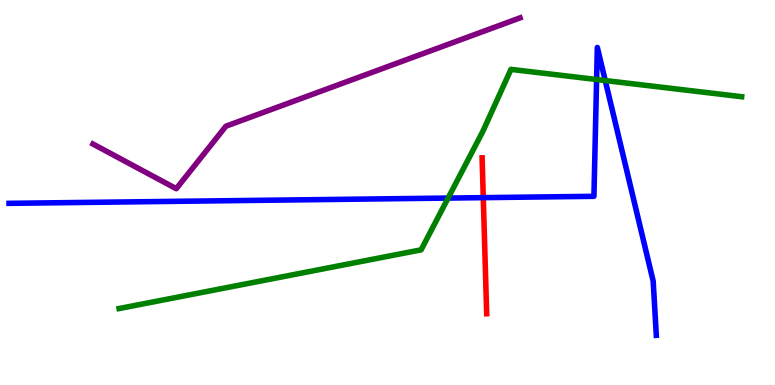[{'lines': ['blue', 'red'], 'intersections': [{'x': 6.24, 'y': 4.87}]}, {'lines': ['green', 'red'], 'intersections': []}, {'lines': ['purple', 'red'], 'intersections': []}, {'lines': ['blue', 'green'], 'intersections': [{'x': 5.78, 'y': 4.86}, {'x': 7.7, 'y': 7.93}, {'x': 7.81, 'y': 7.91}]}, {'lines': ['blue', 'purple'], 'intersections': []}, {'lines': ['green', 'purple'], 'intersections': []}]